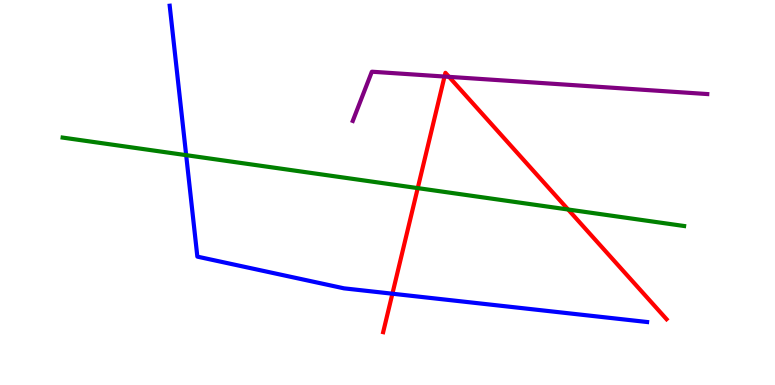[{'lines': ['blue', 'red'], 'intersections': [{'x': 5.06, 'y': 2.37}]}, {'lines': ['green', 'red'], 'intersections': [{'x': 5.39, 'y': 5.11}, {'x': 7.33, 'y': 4.56}]}, {'lines': ['purple', 'red'], 'intersections': [{'x': 5.74, 'y': 8.01}, {'x': 5.79, 'y': 8.0}]}, {'lines': ['blue', 'green'], 'intersections': [{'x': 2.4, 'y': 5.97}]}, {'lines': ['blue', 'purple'], 'intersections': []}, {'lines': ['green', 'purple'], 'intersections': []}]